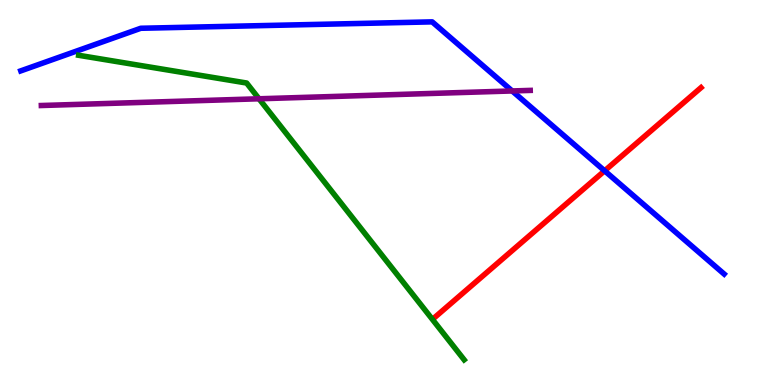[{'lines': ['blue', 'red'], 'intersections': [{'x': 7.8, 'y': 5.56}]}, {'lines': ['green', 'red'], 'intersections': []}, {'lines': ['purple', 'red'], 'intersections': []}, {'lines': ['blue', 'green'], 'intersections': []}, {'lines': ['blue', 'purple'], 'intersections': [{'x': 6.61, 'y': 7.64}]}, {'lines': ['green', 'purple'], 'intersections': [{'x': 3.34, 'y': 7.43}]}]